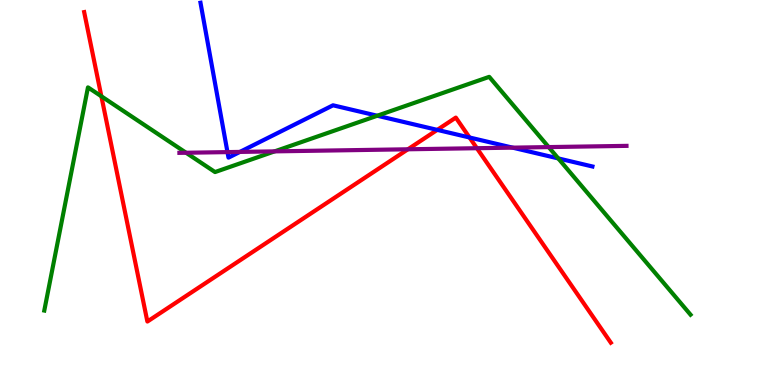[{'lines': ['blue', 'red'], 'intersections': [{'x': 5.64, 'y': 6.63}, {'x': 6.06, 'y': 6.43}]}, {'lines': ['green', 'red'], 'intersections': [{'x': 1.31, 'y': 7.5}]}, {'lines': ['purple', 'red'], 'intersections': [{'x': 5.26, 'y': 6.12}, {'x': 6.15, 'y': 6.15}]}, {'lines': ['blue', 'green'], 'intersections': [{'x': 4.87, 'y': 6.99}, {'x': 7.2, 'y': 5.89}]}, {'lines': ['blue', 'purple'], 'intersections': [{'x': 2.94, 'y': 6.05}, {'x': 3.1, 'y': 6.05}, {'x': 6.61, 'y': 6.17}]}, {'lines': ['green', 'purple'], 'intersections': [{'x': 2.4, 'y': 6.03}, {'x': 3.54, 'y': 6.07}, {'x': 7.08, 'y': 6.18}]}]